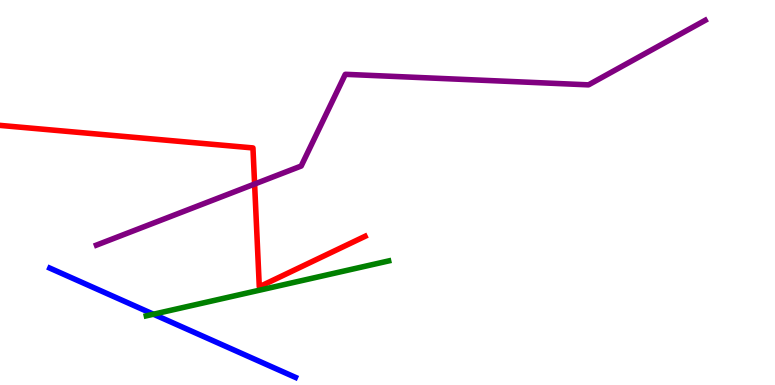[{'lines': ['blue', 'red'], 'intersections': []}, {'lines': ['green', 'red'], 'intersections': []}, {'lines': ['purple', 'red'], 'intersections': [{'x': 3.29, 'y': 5.22}]}, {'lines': ['blue', 'green'], 'intersections': [{'x': 1.98, 'y': 1.84}]}, {'lines': ['blue', 'purple'], 'intersections': []}, {'lines': ['green', 'purple'], 'intersections': []}]